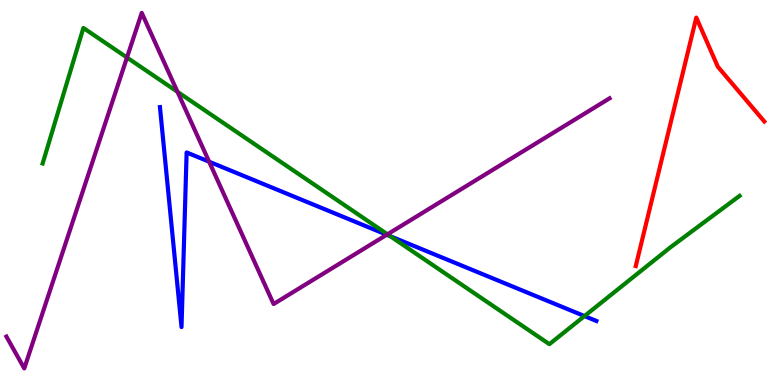[{'lines': ['blue', 'red'], 'intersections': []}, {'lines': ['green', 'red'], 'intersections': []}, {'lines': ['purple', 'red'], 'intersections': []}, {'lines': ['blue', 'green'], 'intersections': [{'x': 5.04, 'y': 3.87}, {'x': 7.54, 'y': 1.79}]}, {'lines': ['blue', 'purple'], 'intersections': [{'x': 2.7, 'y': 5.8}, {'x': 4.99, 'y': 3.9}]}, {'lines': ['green', 'purple'], 'intersections': [{'x': 1.64, 'y': 8.51}, {'x': 2.29, 'y': 7.62}, {'x': 5.0, 'y': 3.91}]}]